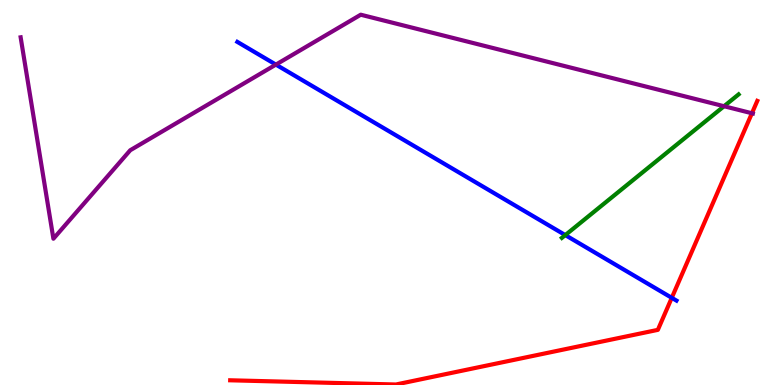[{'lines': ['blue', 'red'], 'intersections': [{'x': 8.67, 'y': 2.26}]}, {'lines': ['green', 'red'], 'intersections': []}, {'lines': ['purple', 'red'], 'intersections': [{'x': 9.7, 'y': 7.06}]}, {'lines': ['blue', 'green'], 'intersections': [{'x': 7.29, 'y': 3.89}]}, {'lines': ['blue', 'purple'], 'intersections': [{'x': 3.56, 'y': 8.32}]}, {'lines': ['green', 'purple'], 'intersections': [{'x': 9.34, 'y': 7.24}]}]